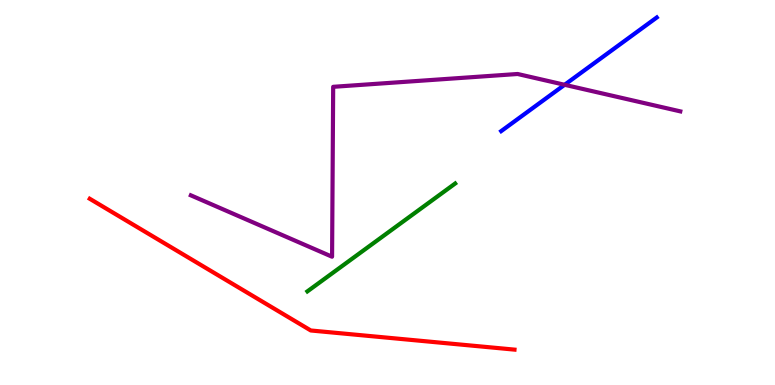[{'lines': ['blue', 'red'], 'intersections': []}, {'lines': ['green', 'red'], 'intersections': []}, {'lines': ['purple', 'red'], 'intersections': []}, {'lines': ['blue', 'green'], 'intersections': []}, {'lines': ['blue', 'purple'], 'intersections': [{'x': 7.29, 'y': 7.8}]}, {'lines': ['green', 'purple'], 'intersections': []}]